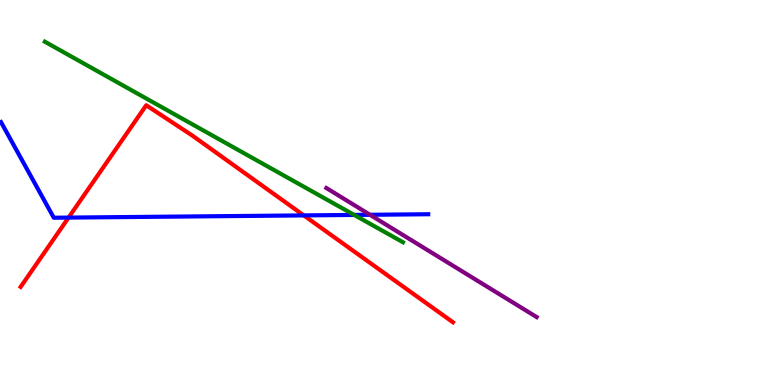[{'lines': ['blue', 'red'], 'intersections': [{'x': 0.885, 'y': 4.35}, {'x': 3.92, 'y': 4.41}]}, {'lines': ['green', 'red'], 'intersections': []}, {'lines': ['purple', 'red'], 'intersections': []}, {'lines': ['blue', 'green'], 'intersections': [{'x': 4.57, 'y': 4.42}]}, {'lines': ['blue', 'purple'], 'intersections': [{'x': 4.77, 'y': 4.42}]}, {'lines': ['green', 'purple'], 'intersections': []}]